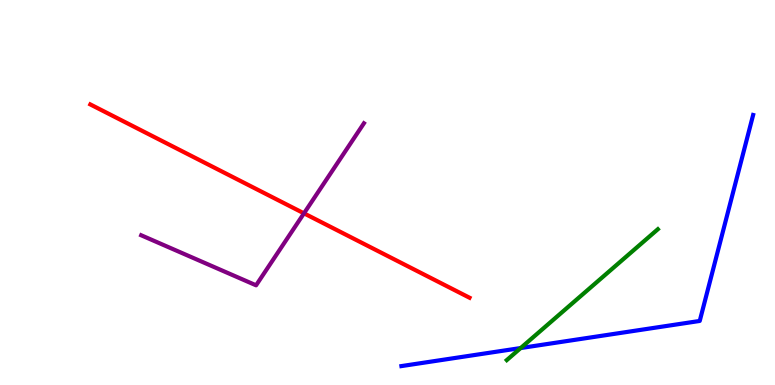[{'lines': ['blue', 'red'], 'intersections': []}, {'lines': ['green', 'red'], 'intersections': []}, {'lines': ['purple', 'red'], 'intersections': [{'x': 3.92, 'y': 4.46}]}, {'lines': ['blue', 'green'], 'intersections': [{'x': 6.72, 'y': 0.96}]}, {'lines': ['blue', 'purple'], 'intersections': []}, {'lines': ['green', 'purple'], 'intersections': []}]